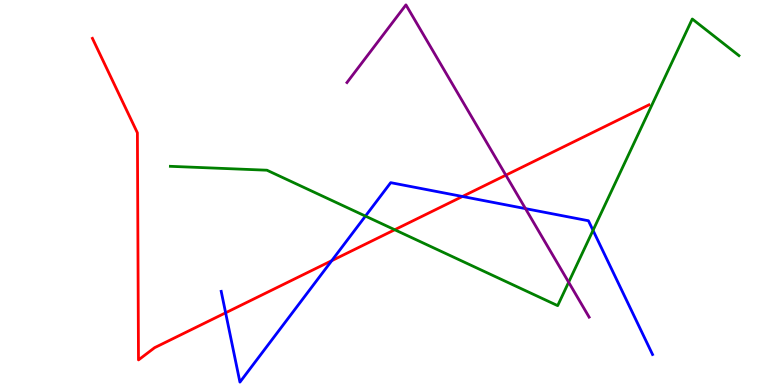[{'lines': ['blue', 'red'], 'intersections': [{'x': 2.91, 'y': 1.88}, {'x': 4.28, 'y': 3.23}, {'x': 5.97, 'y': 4.9}]}, {'lines': ['green', 'red'], 'intersections': [{'x': 5.09, 'y': 4.03}]}, {'lines': ['purple', 'red'], 'intersections': [{'x': 6.53, 'y': 5.45}]}, {'lines': ['blue', 'green'], 'intersections': [{'x': 4.72, 'y': 4.39}, {'x': 7.65, 'y': 4.02}]}, {'lines': ['blue', 'purple'], 'intersections': [{'x': 6.78, 'y': 4.58}]}, {'lines': ['green', 'purple'], 'intersections': [{'x': 7.34, 'y': 2.67}]}]